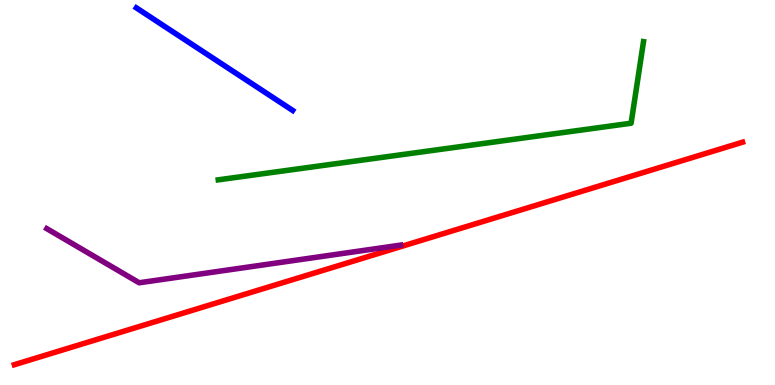[{'lines': ['blue', 'red'], 'intersections': []}, {'lines': ['green', 'red'], 'intersections': []}, {'lines': ['purple', 'red'], 'intersections': []}, {'lines': ['blue', 'green'], 'intersections': []}, {'lines': ['blue', 'purple'], 'intersections': []}, {'lines': ['green', 'purple'], 'intersections': []}]